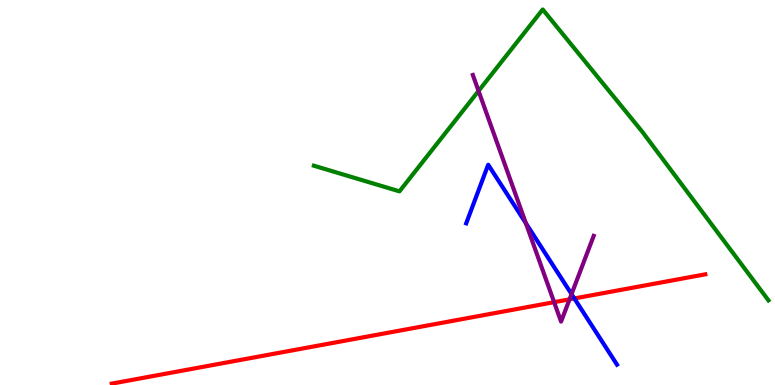[{'lines': ['blue', 'red'], 'intersections': [{'x': 7.41, 'y': 2.25}]}, {'lines': ['green', 'red'], 'intersections': []}, {'lines': ['purple', 'red'], 'intersections': [{'x': 7.15, 'y': 2.15}, {'x': 7.35, 'y': 2.23}]}, {'lines': ['blue', 'green'], 'intersections': []}, {'lines': ['blue', 'purple'], 'intersections': [{'x': 6.79, 'y': 4.2}, {'x': 7.37, 'y': 2.36}]}, {'lines': ['green', 'purple'], 'intersections': [{'x': 6.17, 'y': 7.64}]}]